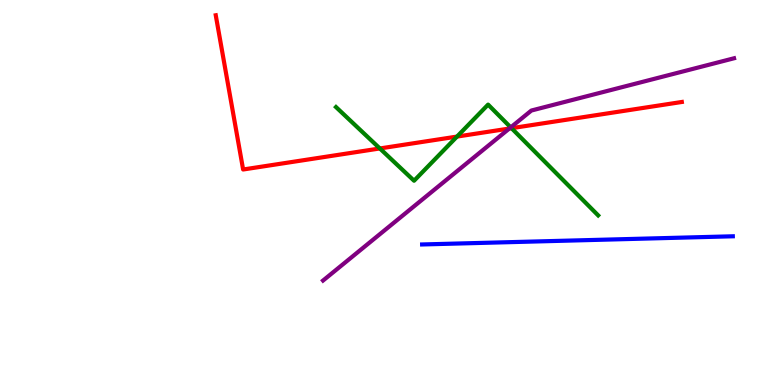[{'lines': ['blue', 'red'], 'intersections': []}, {'lines': ['green', 'red'], 'intersections': [{'x': 4.9, 'y': 6.14}, {'x': 5.9, 'y': 6.45}, {'x': 6.6, 'y': 6.67}]}, {'lines': ['purple', 'red'], 'intersections': [{'x': 6.57, 'y': 6.66}]}, {'lines': ['blue', 'green'], 'intersections': []}, {'lines': ['blue', 'purple'], 'intersections': []}, {'lines': ['green', 'purple'], 'intersections': [{'x': 6.59, 'y': 6.69}]}]